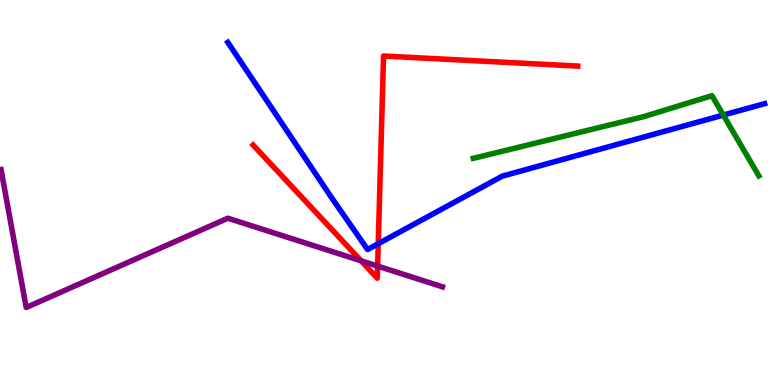[{'lines': ['blue', 'red'], 'intersections': [{'x': 4.88, 'y': 3.67}]}, {'lines': ['green', 'red'], 'intersections': []}, {'lines': ['purple', 'red'], 'intersections': [{'x': 4.66, 'y': 3.23}, {'x': 4.87, 'y': 3.09}]}, {'lines': ['blue', 'green'], 'intersections': [{'x': 9.33, 'y': 7.01}]}, {'lines': ['blue', 'purple'], 'intersections': []}, {'lines': ['green', 'purple'], 'intersections': []}]